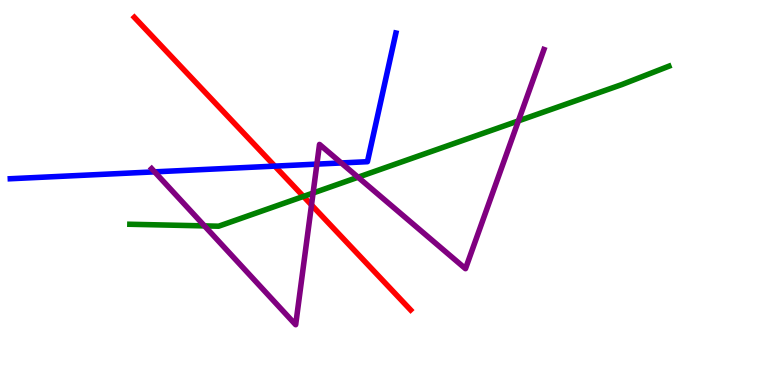[{'lines': ['blue', 'red'], 'intersections': [{'x': 3.55, 'y': 5.69}]}, {'lines': ['green', 'red'], 'intersections': [{'x': 3.92, 'y': 4.9}]}, {'lines': ['purple', 'red'], 'intersections': [{'x': 4.02, 'y': 4.68}]}, {'lines': ['blue', 'green'], 'intersections': []}, {'lines': ['blue', 'purple'], 'intersections': [{'x': 1.99, 'y': 5.54}, {'x': 4.09, 'y': 5.74}, {'x': 4.4, 'y': 5.77}]}, {'lines': ['green', 'purple'], 'intersections': [{'x': 2.64, 'y': 4.13}, {'x': 4.04, 'y': 4.99}, {'x': 4.62, 'y': 5.4}, {'x': 6.69, 'y': 6.86}]}]